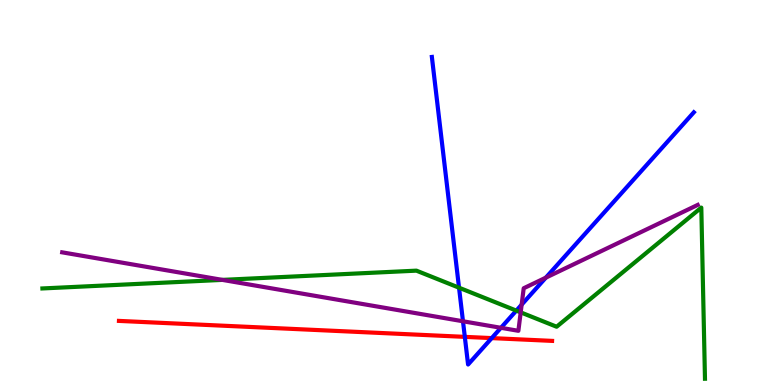[{'lines': ['blue', 'red'], 'intersections': [{'x': 6.0, 'y': 1.25}, {'x': 6.34, 'y': 1.22}]}, {'lines': ['green', 'red'], 'intersections': []}, {'lines': ['purple', 'red'], 'intersections': []}, {'lines': ['blue', 'green'], 'intersections': [{'x': 5.92, 'y': 2.53}, {'x': 6.66, 'y': 1.93}]}, {'lines': ['blue', 'purple'], 'intersections': [{'x': 5.97, 'y': 1.66}, {'x': 6.46, 'y': 1.49}, {'x': 6.73, 'y': 2.09}, {'x': 7.04, 'y': 2.79}]}, {'lines': ['green', 'purple'], 'intersections': [{'x': 2.87, 'y': 2.73}, {'x': 6.72, 'y': 1.89}]}]